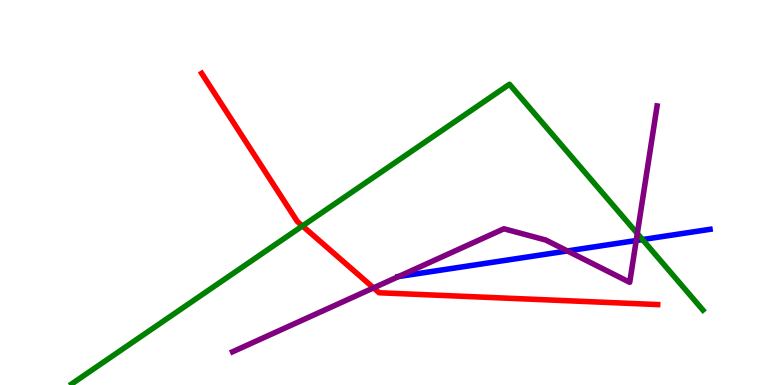[{'lines': ['blue', 'red'], 'intersections': []}, {'lines': ['green', 'red'], 'intersections': [{'x': 3.9, 'y': 4.13}]}, {'lines': ['purple', 'red'], 'intersections': [{'x': 4.82, 'y': 2.52}]}, {'lines': ['blue', 'green'], 'intersections': [{'x': 8.29, 'y': 3.78}]}, {'lines': ['blue', 'purple'], 'intersections': [{'x': 5.14, 'y': 2.82}, {'x': 7.32, 'y': 3.48}, {'x': 8.21, 'y': 3.75}]}, {'lines': ['green', 'purple'], 'intersections': [{'x': 8.22, 'y': 3.94}]}]